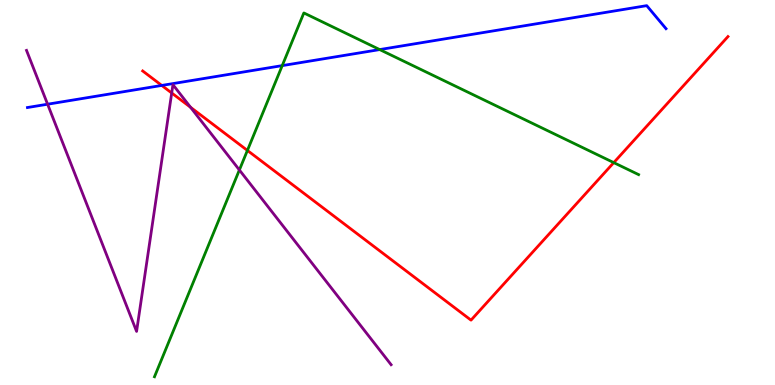[{'lines': ['blue', 'red'], 'intersections': [{'x': 2.09, 'y': 7.78}]}, {'lines': ['green', 'red'], 'intersections': [{'x': 3.19, 'y': 6.09}, {'x': 7.92, 'y': 5.78}]}, {'lines': ['purple', 'red'], 'intersections': [{'x': 2.22, 'y': 7.58}, {'x': 2.46, 'y': 7.21}]}, {'lines': ['blue', 'green'], 'intersections': [{'x': 3.64, 'y': 8.3}, {'x': 4.9, 'y': 8.71}]}, {'lines': ['blue', 'purple'], 'intersections': [{'x': 0.614, 'y': 7.29}]}, {'lines': ['green', 'purple'], 'intersections': [{'x': 3.09, 'y': 5.59}]}]